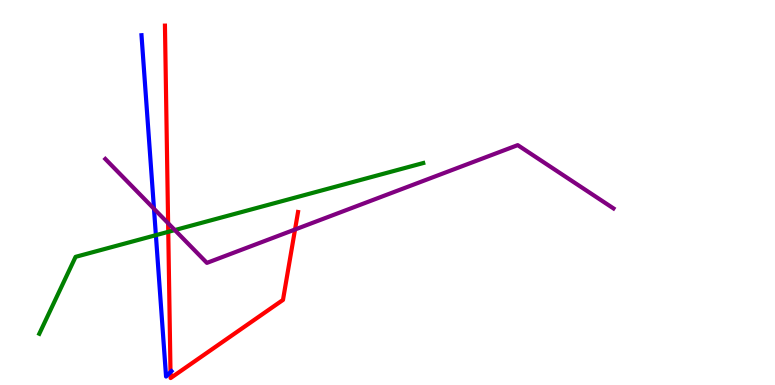[{'lines': ['blue', 'red'], 'intersections': [{'x': 2.2, 'y': 0.335}]}, {'lines': ['green', 'red'], 'intersections': [{'x': 2.17, 'y': 3.98}]}, {'lines': ['purple', 'red'], 'intersections': [{'x': 2.17, 'y': 4.2}, {'x': 3.81, 'y': 4.04}]}, {'lines': ['blue', 'green'], 'intersections': [{'x': 2.01, 'y': 3.89}]}, {'lines': ['blue', 'purple'], 'intersections': [{'x': 1.99, 'y': 4.58}]}, {'lines': ['green', 'purple'], 'intersections': [{'x': 2.26, 'y': 4.02}]}]